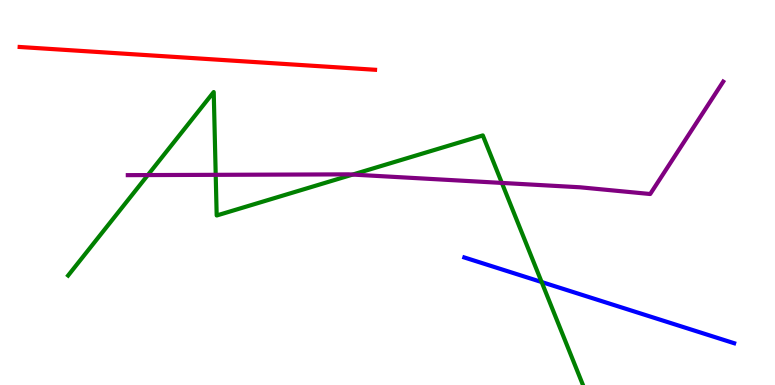[{'lines': ['blue', 'red'], 'intersections': []}, {'lines': ['green', 'red'], 'intersections': []}, {'lines': ['purple', 'red'], 'intersections': []}, {'lines': ['blue', 'green'], 'intersections': [{'x': 6.99, 'y': 2.67}]}, {'lines': ['blue', 'purple'], 'intersections': []}, {'lines': ['green', 'purple'], 'intersections': [{'x': 1.91, 'y': 5.45}, {'x': 2.78, 'y': 5.46}, {'x': 4.55, 'y': 5.47}, {'x': 6.48, 'y': 5.25}]}]